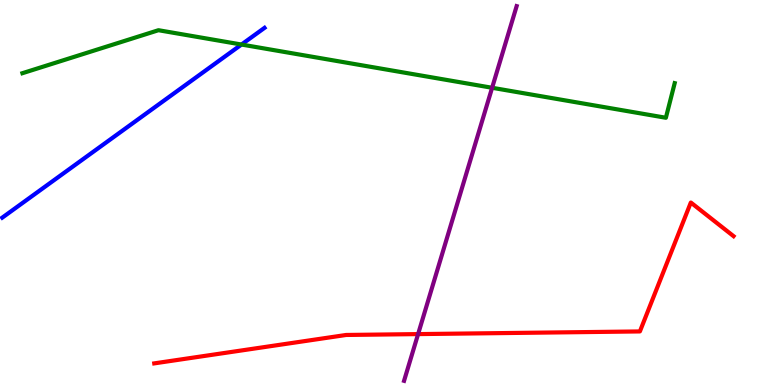[{'lines': ['blue', 'red'], 'intersections': []}, {'lines': ['green', 'red'], 'intersections': []}, {'lines': ['purple', 'red'], 'intersections': [{'x': 5.39, 'y': 1.32}]}, {'lines': ['blue', 'green'], 'intersections': [{'x': 3.12, 'y': 8.84}]}, {'lines': ['blue', 'purple'], 'intersections': []}, {'lines': ['green', 'purple'], 'intersections': [{'x': 6.35, 'y': 7.72}]}]